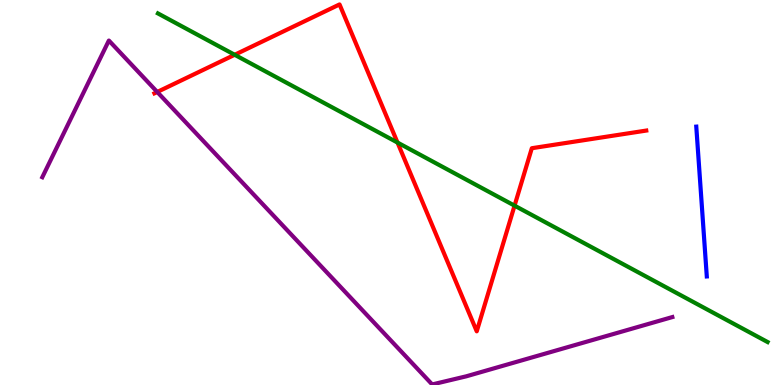[{'lines': ['blue', 'red'], 'intersections': []}, {'lines': ['green', 'red'], 'intersections': [{'x': 3.03, 'y': 8.58}, {'x': 5.13, 'y': 6.3}, {'x': 6.64, 'y': 4.66}]}, {'lines': ['purple', 'red'], 'intersections': [{'x': 2.03, 'y': 7.61}]}, {'lines': ['blue', 'green'], 'intersections': []}, {'lines': ['blue', 'purple'], 'intersections': []}, {'lines': ['green', 'purple'], 'intersections': []}]